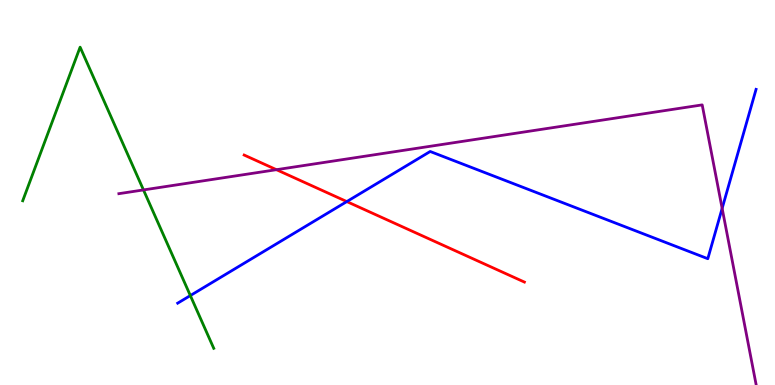[{'lines': ['blue', 'red'], 'intersections': [{'x': 4.47, 'y': 4.76}]}, {'lines': ['green', 'red'], 'intersections': []}, {'lines': ['purple', 'red'], 'intersections': [{'x': 3.57, 'y': 5.59}]}, {'lines': ['blue', 'green'], 'intersections': [{'x': 2.46, 'y': 2.32}]}, {'lines': ['blue', 'purple'], 'intersections': [{'x': 9.32, 'y': 4.59}]}, {'lines': ['green', 'purple'], 'intersections': [{'x': 1.85, 'y': 5.07}]}]